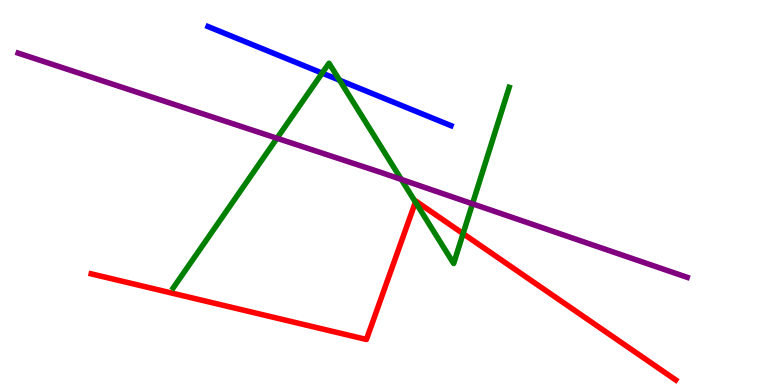[{'lines': ['blue', 'red'], 'intersections': []}, {'lines': ['green', 'red'], 'intersections': [{'x': 5.36, 'y': 4.75}, {'x': 5.98, 'y': 3.93}]}, {'lines': ['purple', 'red'], 'intersections': []}, {'lines': ['blue', 'green'], 'intersections': [{'x': 4.16, 'y': 8.1}, {'x': 4.38, 'y': 7.92}]}, {'lines': ['blue', 'purple'], 'intersections': []}, {'lines': ['green', 'purple'], 'intersections': [{'x': 3.57, 'y': 6.41}, {'x': 5.18, 'y': 5.34}, {'x': 6.1, 'y': 4.71}]}]